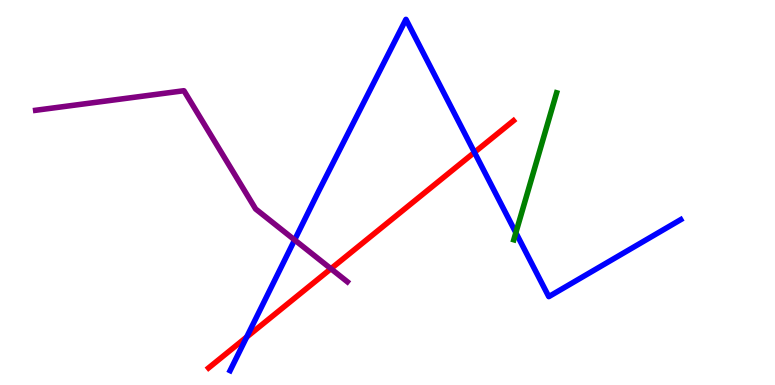[{'lines': ['blue', 'red'], 'intersections': [{'x': 3.18, 'y': 1.25}, {'x': 6.12, 'y': 6.04}]}, {'lines': ['green', 'red'], 'intersections': []}, {'lines': ['purple', 'red'], 'intersections': [{'x': 4.27, 'y': 3.02}]}, {'lines': ['blue', 'green'], 'intersections': [{'x': 6.66, 'y': 3.96}]}, {'lines': ['blue', 'purple'], 'intersections': [{'x': 3.8, 'y': 3.77}]}, {'lines': ['green', 'purple'], 'intersections': []}]